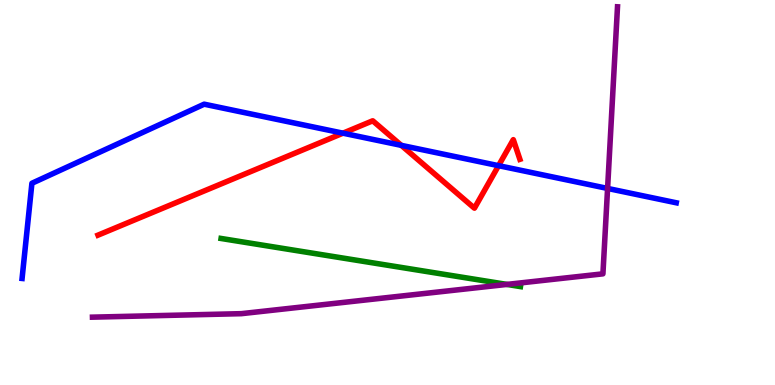[{'lines': ['blue', 'red'], 'intersections': [{'x': 4.43, 'y': 6.54}, {'x': 5.18, 'y': 6.22}, {'x': 6.43, 'y': 5.7}]}, {'lines': ['green', 'red'], 'intersections': []}, {'lines': ['purple', 'red'], 'intersections': []}, {'lines': ['blue', 'green'], 'intersections': []}, {'lines': ['blue', 'purple'], 'intersections': [{'x': 7.84, 'y': 5.11}]}, {'lines': ['green', 'purple'], 'intersections': [{'x': 6.54, 'y': 2.61}]}]